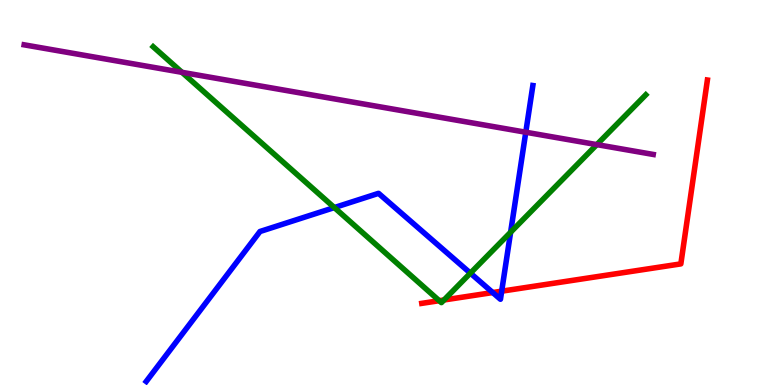[{'lines': ['blue', 'red'], 'intersections': [{'x': 6.36, 'y': 2.4}, {'x': 6.47, 'y': 2.44}]}, {'lines': ['green', 'red'], 'intersections': [{'x': 5.67, 'y': 2.19}, {'x': 5.73, 'y': 2.21}]}, {'lines': ['purple', 'red'], 'intersections': []}, {'lines': ['blue', 'green'], 'intersections': [{'x': 4.31, 'y': 4.61}, {'x': 6.07, 'y': 2.91}, {'x': 6.59, 'y': 3.97}]}, {'lines': ['blue', 'purple'], 'intersections': [{'x': 6.78, 'y': 6.57}]}, {'lines': ['green', 'purple'], 'intersections': [{'x': 2.35, 'y': 8.12}, {'x': 7.7, 'y': 6.24}]}]